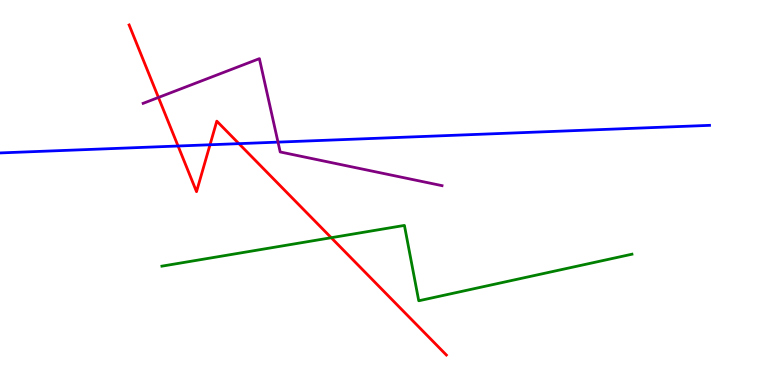[{'lines': ['blue', 'red'], 'intersections': [{'x': 2.3, 'y': 6.21}, {'x': 2.71, 'y': 6.24}, {'x': 3.08, 'y': 6.27}]}, {'lines': ['green', 'red'], 'intersections': [{'x': 4.27, 'y': 3.83}]}, {'lines': ['purple', 'red'], 'intersections': [{'x': 2.04, 'y': 7.47}]}, {'lines': ['blue', 'green'], 'intersections': []}, {'lines': ['blue', 'purple'], 'intersections': [{'x': 3.59, 'y': 6.31}]}, {'lines': ['green', 'purple'], 'intersections': []}]